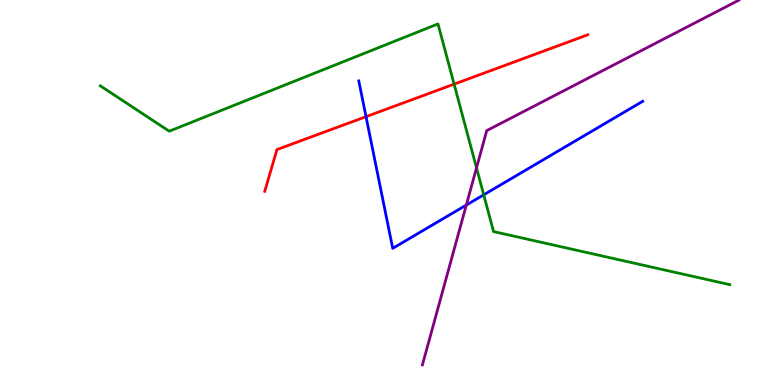[{'lines': ['blue', 'red'], 'intersections': [{'x': 4.72, 'y': 6.97}]}, {'lines': ['green', 'red'], 'intersections': [{'x': 5.86, 'y': 7.81}]}, {'lines': ['purple', 'red'], 'intersections': []}, {'lines': ['blue', 'green'], 'intersections': [{'x': 6.24, 'y': 4.94}]}, {'lines': ['blue', 'purple'], 'intersections': [{'x': 6.02, 'y': 4.67}]}, {'lines': ['green', 'purple'], 'intersections': [{'x': 6.15, 'y': 5.64}]}]